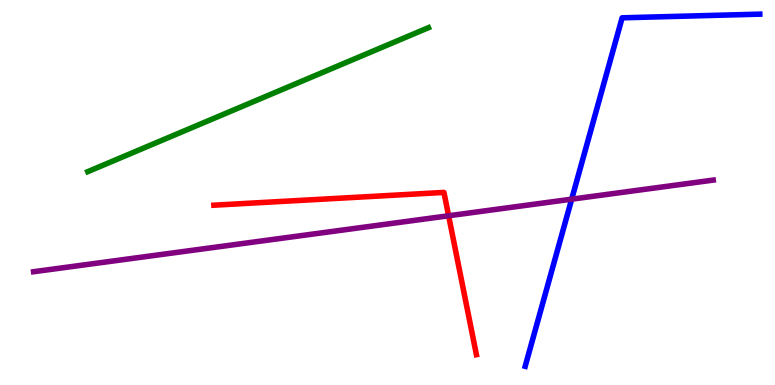[{'lines': ['blue', 'red'], 'intersections': []}, {'lines': ['green', 'red'], 'intersections': []}, {'lines': ['purple', 'red'], 'intersections': [{'x': 5.79, 'y': 4.4}]}, {'lines': ['blue', 'green'], 'intersections': []}, {'lines': ['blue', 'purple'], 'intersections': [{'x': 7.38, 'y': 4.83}]}, {'lines': ['green', 'purple'], 'intersections': []}]